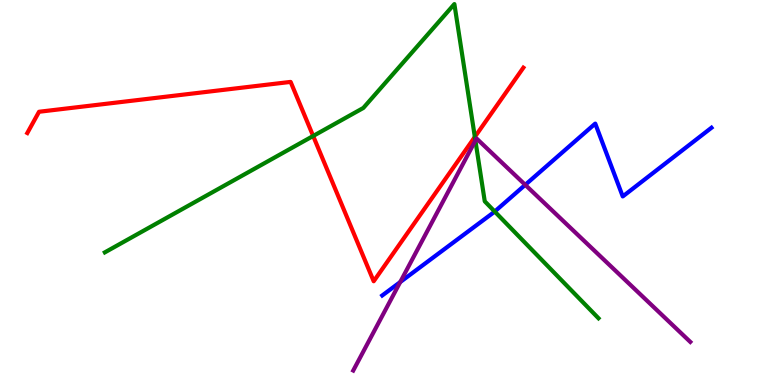[{'lines': ['blue', 'red'], 'intersections': []}, {'lines': ['green', 'red'], 'intersections': [{'x': 4.04, 'y': 6.47}, {'x': 6.13, 'y': 6.44}]}, {'lines': ['purple', 'red'], 'intersections': []}, {'lines': ['blue', 'green'], 'intersections': [{'x': 6.38, 'y': 4.51}]}, {'lines': ['blue', 'purple'], 'intersections': [{'x': 5.16, 'y': 2.67}, {'x': 6.78, 'y': 5.2}]}, {'lines': ['green', 'purple'], 'intersections': [{'x': 6.13, 'y': 6.35}]}]